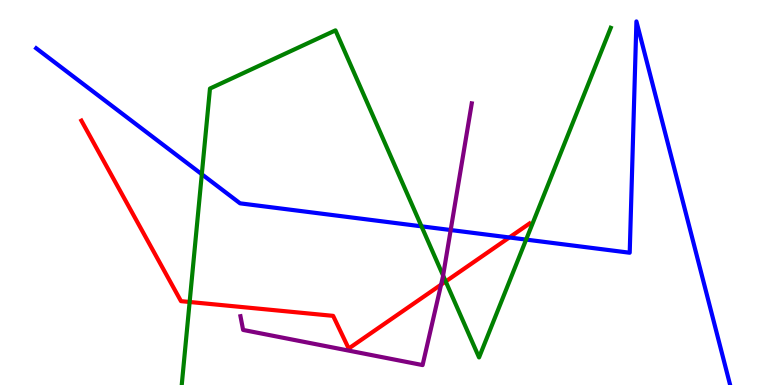[{'lines': ['blue', 'red'], 'intersections': [{'x': 6.57, 'y': 3.83}]}, {'lines': ['green', 'red'], 'intersections': [{'x': 2.45, 'y': 2.16}, {'x': 5.75, 'y': 2.69}]}, {'lines': ['purple', 'red'], 'intersections': [{'x': 5.69, 'y': 2.61}]}, {'lines': ['blue', 'green'], 'intersections': [{'x': 2.6, 'y': 5.47}, {'x': 5.44, 'y': 4.12}, {'x': 6.79, 'y': 3.78}]}, {'lines': ['blue', 'purple'], 'intersections': [{'x': 5.82, 'y': 4.03}]}, {'lines': ['green', 'purple'], 'intersections': [{'x': 5.72, 'y': 2.84}]}]